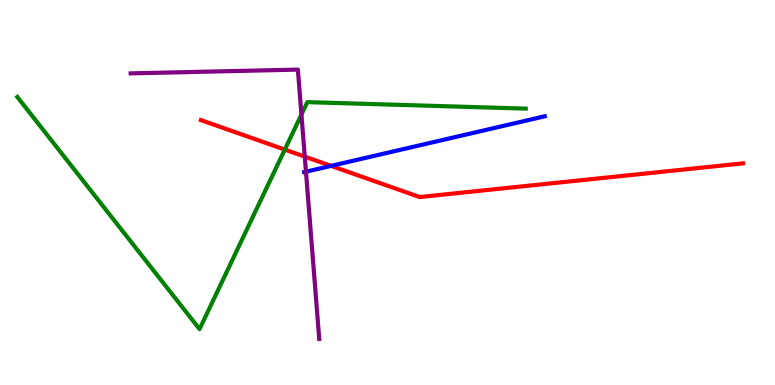[{'lines': ['blue', 'red'], 'intersections': [{'x': 4.27, 'y': 5.69}]}, {'lines': ['green', 'red'], 'intersections': [{'x': 3.67, 'y': 6.11}]}, {'lines': ['purple', 'red'], 'intersections': [{'x': 3.93, 'y': 5.93}]}, {'lines': ['blue', 'green'], 'intersections': []}, {'lines': ['blue', 'purple'], 'intersections': [{'x': 3.95, 'y': 5.54}]}, {'lines': ['green', 'purple'], 'intersections': [{'x': 3.89, 'y': 7.02}]}]